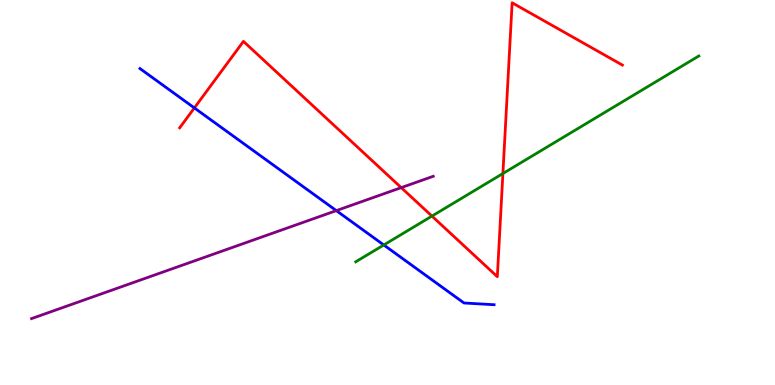[{'lines': ['blue', 'red'], 'intersections': [{'x': 2.51, 'y': 7.2}]}, {'lines': ['green', 'red'], 'intersections': [{'x': 5.57, 'y': 4.39}, {'x': 6.49, 'y': 5.49}]}, {'lines': ['purple', 'red'], 'intersections': [{'x': 5.18, 'y': 5.13}]}, {'lines': ['blue', 'green'], 'intersections': [{'x': 4.95, 'y': 3.64}]}, {'lines': ['blue', 'purple'], 'intersections': [{'x': 4.34, 'y': 4.53}]}, {'lines': ['green', 'purple'], 'intersections': []}]